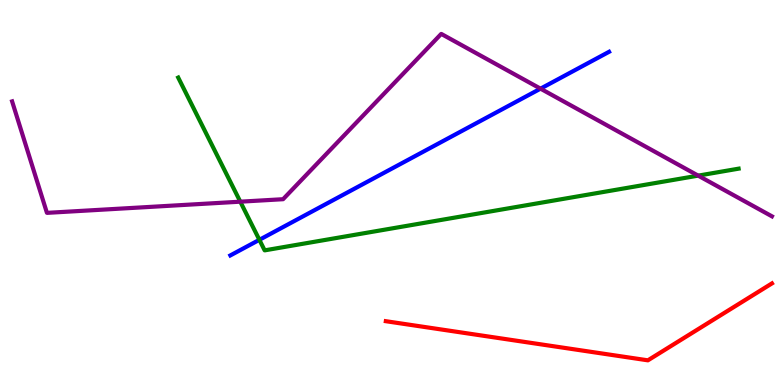[{'lines': ['blue', 'red'], 'intersections': []}, {'lines': ['green', 'red'], 'intersections': []}, {'lines': ['purple', 'red'], 'intersections': []}, {'lines': ['blue', 'green'], 'intersections': [{'x': 3.35, 'y': 3.77}]}, {'lines': ['blue', 'purple'], 'intersections': [{'x': 6.97, 'y': 7.7}]}, {'lines': ['green', 'purple'], 'intersections': [{'x': 3.1, 'y': 4.76}, {'x': 9.01, 'y': 5.44}]}]